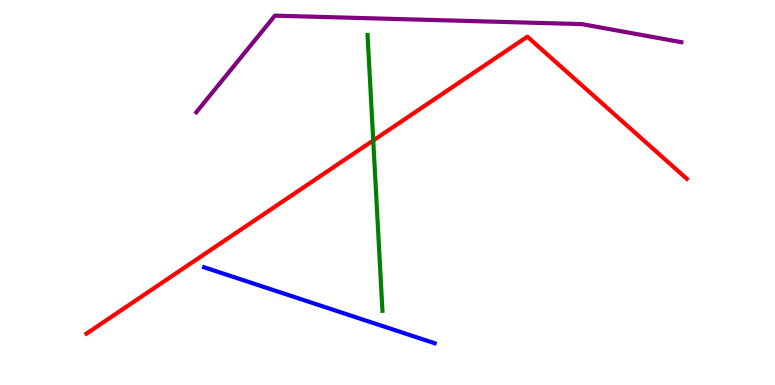[{'lines': ['blue', 'red'], 'intersections': []}, {'lines': ['green', 'red'], 'intersections': [{'x': 4.82, 'y': 6.35}]}, {'lines': ['purple', 'red'], 'intersections': []}, {'lines': ['blue', 'green'], 'intersections': []}, {'lines': ['blue', 'purple'], 'intersections': []}, {'lines': ['green', 'purple'], 'intersections': []}]